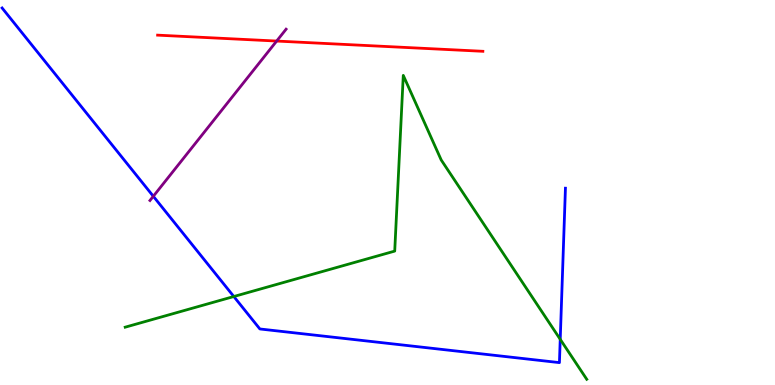[{'lines': ['blue', 'red'], 'intersections': []}, {'lines': ['green', 'red'], 'intersections': []}, {'lines': ['purple', 'red'], 'intersections': [{'x': 3.57, 'y': 8.93}]}, {'lines': ['blue', 'green'], 'intersections': [{'x': 3.02, 'y': 2.3}, {'x': 7.23, 'y': 1.19}]}, {'lines': ['blue', 'purple'], 'intersections': [{'x': 1.98, 'y': 4.9}]}, {'lines': ['green', 'purple'], 'intersections': []}]